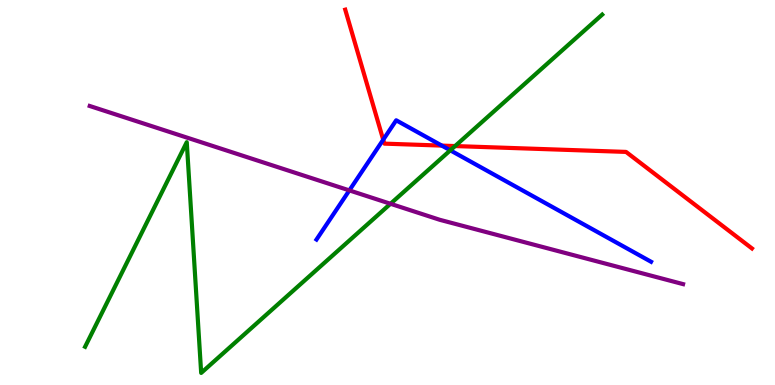[{'lines': ['blue', 'red'], 'intersections': [{'x': 4.94, 'y': 6.37}, {'x': 5.7, 'y': 6.22}]}, {'lines': ['green', 'red'], 'intersections': [{'x': 5.87, 'y': 6.21}]}, {'lines': ['purple', 'red'], 'intersections': []}, {'lines': ['blue', 'green'], 'intersections': [{'x': 5.81, 'y': 6.1}]}, {'lines': ['blue', 'purple'], 'intersections': [{'x': 4.51, 'y': 5.05}]}, {'lines': ['green', 'purple'], 'intersections': [{'x': 5.04, 'y': 4.71}]}]